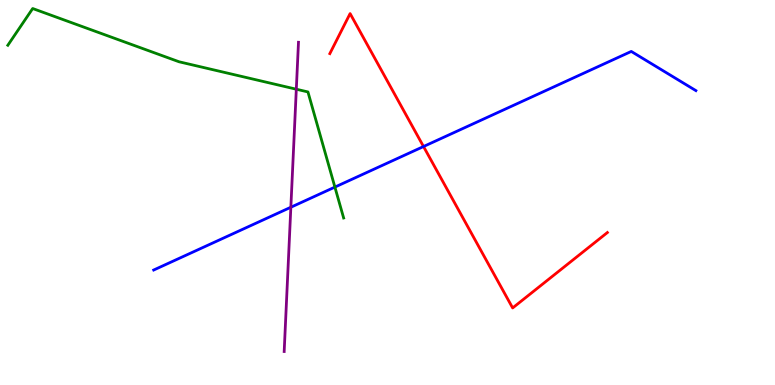[{'lines': ['blue', 'red'], 'intersections': [{'x': 5.46, 'y': 6.19}]}, {'lines': ['green', 'red'], 'intersections': []}, {'lines': ['purple', 'red'], 'intersections': []}, {'lines': ['blue', 'green'], 'intersections': [{'x': 4.32, 'y': 5.14}]}, {'lines': ['blue', 'purple'], 'intersections': [{'x': 3.75, 'y': 4.62}]}, {'lines': ['green', 'purple'], 'intersections': [{'x': 3.82, 'y': 7.68}]}]